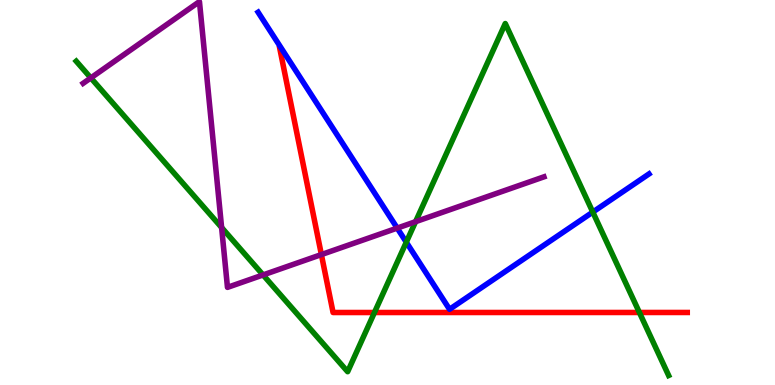[{'lines': ['blue', 'red'], 'intersections': []}, {'lines': ['green', 'red'], 'intersections': [{'x': 4.83, 'y': 1.88}, {'x': 8.25, 'y': 1.88}]}, {'lines': ['purple', 'red'], 'intersections': [{'x': 4.15, 'y': 3.39}]}, {'lines': ['blue', 'green'], 'intersections': [{'x': 5.24, 'y': 3.71}, {'x': 7.65, 'y': 4.49}]}, {'lines': ['blue', 'purple'], 'intersections': [{'x': 5.13, 'y': 4.08}]}, {'lines': ['green', 'purple'], 'intersections': [{'x': 1.17, 'y': 7.98}, {'x': 2.86, 'y': 4.09}, {'x': 3.39, 'y': 2.86}, {'x': 5.36, 'y': 4.24}]}]